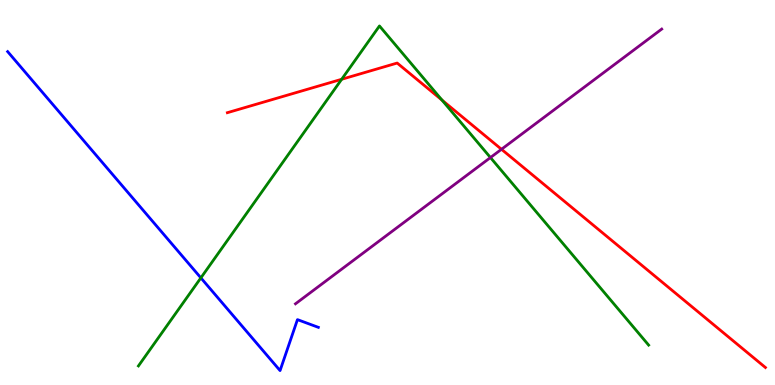[{'lines': ['blue', 'red'], 'intersections': []}, {'lines': ['green', 'red'], 'intersections': [{'x': 4.41, 'y': 7.94}, {'x': 5.7, 'y': 7.4}]}, {'lines': ['purple', 'red'], 'intersections': [{'x': 6.47, 'y': 6.12}]}, {'lines': ['blue', 'green'], 'intersections': [{'x': 2.59, 'y': 2.78}]}, {'lines': ['blue', 'purple'], 'intersections': []}, {'lines': ['green', 'purple'], 'intersections': [{'x': 6.33, 'y': 5.91}]}]